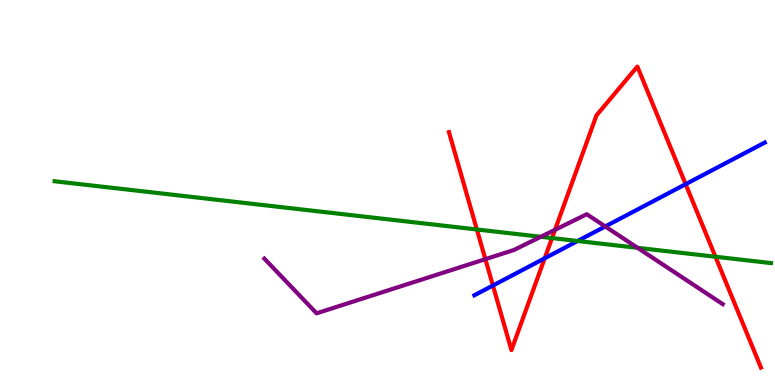[{'lines': ['blue', 'red'], 'intersections': [{'x': 6.36, 'y': 2.58}, {'x': 7.03, 'y': 3.29}, {'x': 8.85, 'y': 5.22}]}, {'lines': ['green', 'red'], 'intersections': [{'x': 6.15, 'y': 4.04}, {'x': 7.12, 'y': 3.82}, {'x': 9.23, 'y': 3.33}]}, {'lines': ['purple', 'red'], 'intersections': [{'x': 6.26, 'y': 3.27}, {'x': 7.16, 'y': 4.03}]}, {'lines': ['blue', 'green'], 'intersections': [{'x': 7.45, 'y': 3.74}]}, {'lines': ['blue', 'purple'], 'intersections': [{'x': 7.81, 'y': 4.12}]}, {'lines': ['green', 'purple'], 'intersections': [{'x': 6.98, 'y': 3.85}, {'x': 8.23, 'y': 3.56}]}]